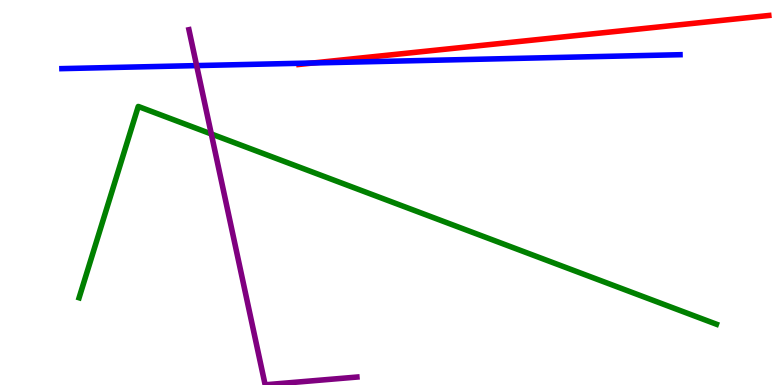[{'lines': ['blue', 'red'], 'intersections': [{'x': 4.04, 'y': 8.36}]}, {'lines': ['green', 'red'], 'intersections': []}, {'lines': ['purple', 'red'], 'intersections': []}, {'lines': ['blue', 'green'], 'intersections': []}, {'lines': ['blue', 'purple'], 'intersections': [{'x': 2.54, 'y': 8.3}]}, {'lines': ['green', 'purple'], 'intersections': [{'x': 2.73, 'y': 6.52}]}]